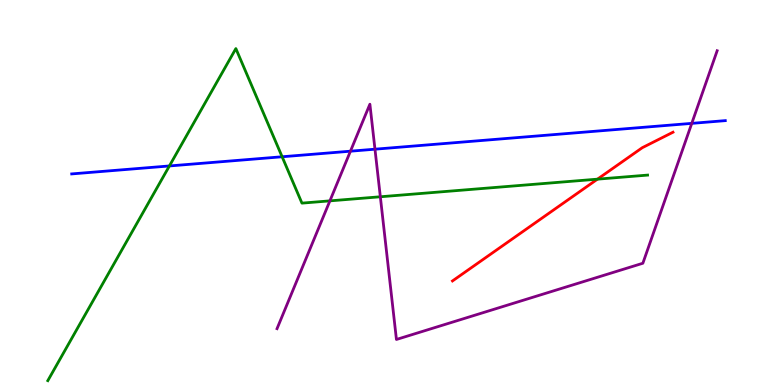[{'lines': ['blue', 'red'], 'intersections': []}, {'lines': ['green', 'red'], 'intersections': [{'x': 7.71, 'y': 5.35}]}, {'lines': ['purple', 'red'], 'intersections': []}, {'lines': ['blue', 'green'], 'intersections': [{'x': 2.19, 'y': 5.69}, {'x': 3.64, 'y': 5.93}]}, {'lines': ['blue', 'purple'], 'intersections': [{'x': 4.52, 'y': 6.07}, {'x': 4.84, 'y': 6.12}, {'x': 8.93, 'y': 6.8}]}, {'lines': ['green', 'purple'], 'intersections': [{'x': 4.26, 'y': 4.78}, {'x': 4.91, 'y': 4.89}]}]